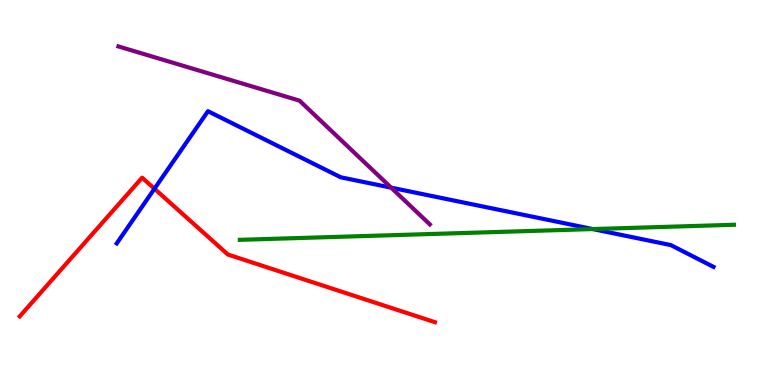[{'lines': ['blue', 'red'], 'intersections': [{'x': 1.99, 'y': 5.1}]}, {'lines': ['green', 'red'], 'intersections': []}, {'lines': ['purple', 'red'], 'intersections': []}, {'lines': ['blue', 'green'], 'intersections': [{'x': 7.65, 'y': 4.05}]}, {'lines': ['blue', 'purple'], 'intersections': [{'x': 5.05, 'y': 5.13}]}, {'lines': ['green', 'purple'], 'intersections': []}]